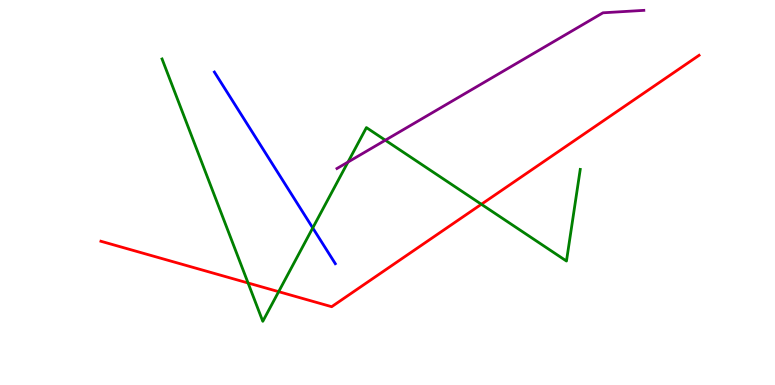[{'lines': ['blue', 'red'], 'intersections': []}, {'lines': ['green', 'red'], 'intersections': [{'x': 3.2, 'y': 2.65}, {'x': 3.6, 'y': 2.42}, {'x': 6.21, 'y': 4.69}]}, {'lines': ['purple', 'red'], 'intersections': []}, {'lines': ['blue', 'green'], 'intersections': [{'x': 4.04, 'y': 4.08}]}, {'lines': ['blue', 'purple'], 'intersections': []}, {'lines': ['green', 'purple'], 'intersections': [{'x': 4.49, 'y': 5.79}, {'x': 4.97, 'y': 6.36}]}]